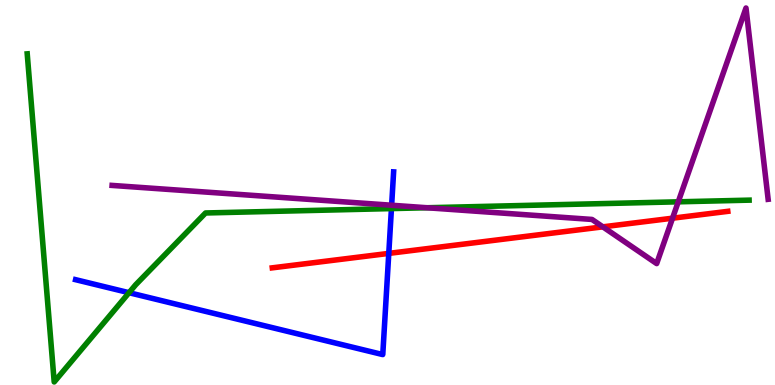[{'lines': ['blue', 'red'], 'intersections': [{'x': 5.02, 'y': 3.42}]}, {'lines': ['green', 'red'], 'intersections': []}, {'lines': ['purple', 'red'], 'intersections': [{'x': 7.78, 'y': 4.11}, {'x': 8.68, 'y': 4.33}]}, {'lines': ['blue', 'green'], 'intersections': [{'x': 1.66, 'y': 2.4}, {'x': 5.05, 'y': 4.58}]}, {'lines': ['blue', 'purple'], 'intersections': [{'x': 5.05, 'y': 4.67}]}, {'lines': ['green', 'purple'], 'intersections': [{'x': 5.51, 'y': 4.6}, {'x': 8.75, 'y': 4.76}]}]